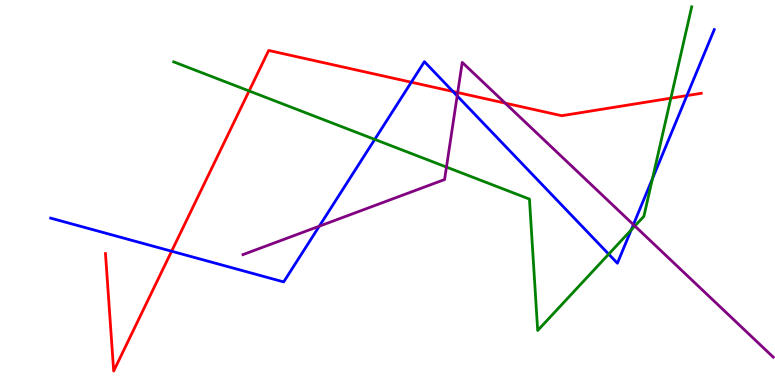[{'lines': ['blue', 'red'], 'intersections': [{'x': 2.21, 'y': 3.47}, {'x': 5.31, 'y': 7.86}, {'x': 5.84, 'y': 7.62}, {'x': 8.86, 'y': 7.52}]}, {'lines': ['green', 'red'], 'intersections': [{'x': 3.21, 'y': 7.64}, {'x': 8.66, 'y': 7.45}]}, {'lines': ['purple', 'red'], 'intersections': [{'x': 5.91, 'y': 7.6}, {'x': 6.52, 'y': 7.32}]}, {'lines': ['blue', 'green'], 'intersections': [{'x': 4.84, 'y': 6.38}, {'x': 7.85, 'y': 3.4}, {'x': 8.14, 'y': 4.03}, {'x': 8.42, 'y': 5.36}]}, {'lines': ['blue', 'purple'], 'intersections': [{'x': 4.12, 'y': 4.12}, {'x': 5.9, 'y': 7.51}, {'x': 8.17, 'y': 4.17}]}, {'lines': ['green', 'purple'], 'intersections': [{'x': 5.76, 'y': 5.66}, {'x': 8.19, 'y': 4.13}]}]